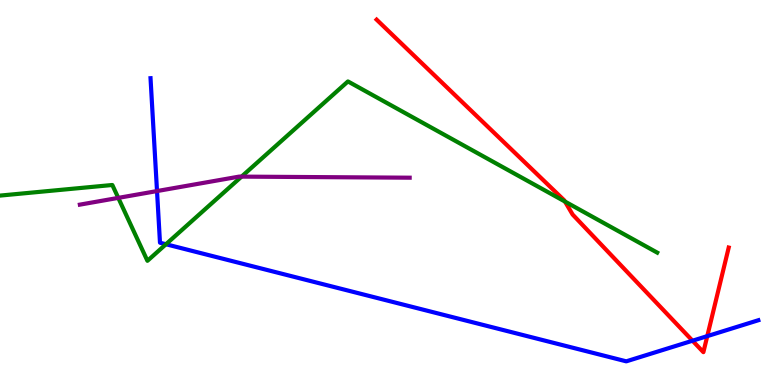[{'lines': ['blue', 'red'], 'intersections': [{'x': 8.94, 'y': 1.15}, {'x': 9.13, 'y': 1.27}]}, {'lines': ['green', 'red'], 'intersections': [{'x': 7.29, 'y': 4.76}]}, {'lines': ['purple', 'red'], 'intersections': []}, {'lines': ['blue', 'green'], 'intersections': [{'x': 2.14, 'y': 3.66}]}, {'lines': ['blue', 'purple'], 'intersections': [{'x': 2.03, 'y': 5.04}]}, {'lines': ['green', 'purple'], 'intersections': [{'x': 1.53, 'y': 4.86}, {'x': 3.12, 'y': 5.41}]}]